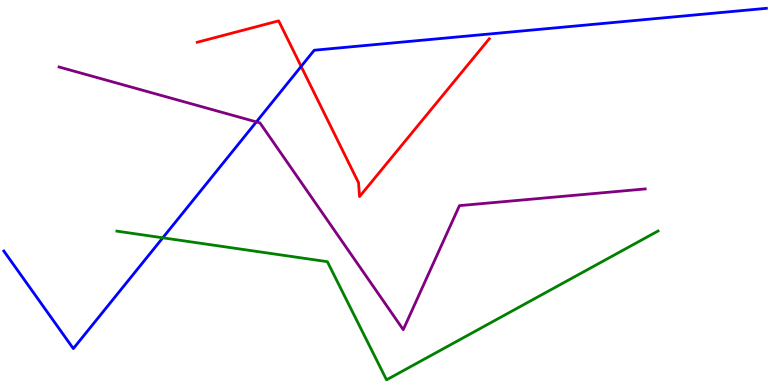[{'lines': ['blue', 'red'], 'intersections': [{'x': 3.89, 'y': 8.27}]}, {'lines': ['green', 'red'], 'intersections': []}, {'lines': ['purple', 'red'], 'intersections': []}, {'lines': ['blue', 'green'], 'intersections': [{'x': 2.1, 'y': 3.82}]}, {'lines': ['blue', 'purple'], 'intersections': [{'x': 3.31, 'y': 6.83}]}, {'lines': ['green', 'purple'], 'intersections': []}]